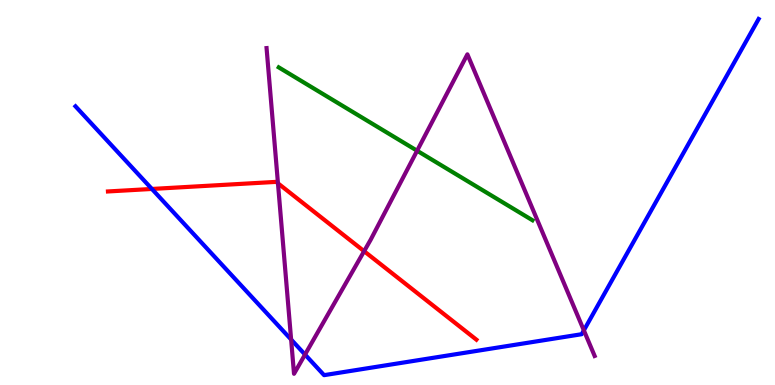[{'lines': ['blue', 'red'], 'intersections': [{'x': 1.96, 'y': 5.09}]}, {'lines': ['green', 'red'], 'intersections': []}, {'lines': ['purple', 'red'], 'intersections': [{'x': 3.59, 'y': 5.24}, {'x': 4.7, 'y': 3.48}]}, {'lines': ['blue', 'green'], 'intersections': []}, {'lines': ['blue', 'purple'], 'intersections': [{'x': 3.76, 'y': 1.18}, {'x': 3.94, 'y': 0.791}, {'x': 7.53, 'y': 1.42}]}, {'lines': ['green', 'purple'], 'intersections': [{'x': 5.38, 'y': 6.08}]}]